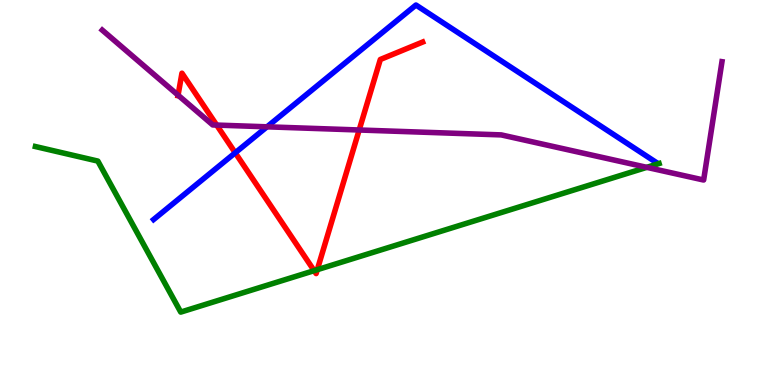[{'lines': ['blue', 'red'], 'intersections': [{'x': 3.04, 'y': 6.03}]}, {'lines': ['green', 'red'], 'intersections': [{'x': 4.05, 'y': 2.97}, {'x': 4.09, 'y': 3.0}]}, {'lines': ['purple', 'red'], 'intersections': [{'x': 2.3, 'y': 7.53}, {'x': 2.8, 'y': 6.75}, {'x': 4.63, 'y': 6.62}]}, {'lines': ['blue', 'green'], 'intersections': []}, {'lines': ['blue', 'purple'], 'intersections': [{'x': 3.45, 'y': 6.71}]}, {'lines': ['green', 'purple'], 'intersections': [{'x': 8.35, 'y': 5.65}]}]